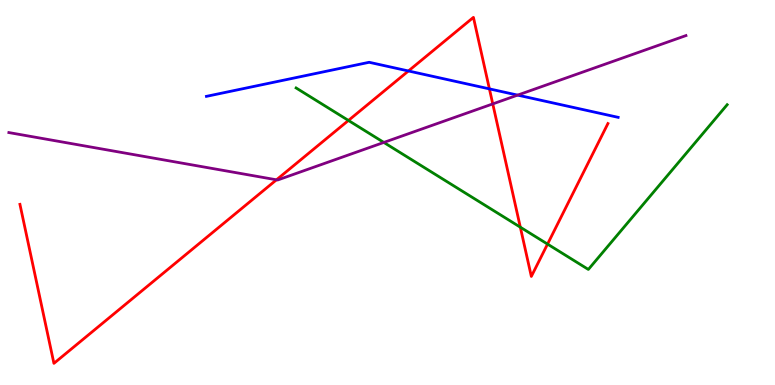[{'lines': ['blue', 'red'], 'intersections': [{'x': 5.27, 'y': 8.16}, {'x': 6.31, 'y': 7.69}]}, {'lines': ['green', 'red'], 'intersections': [{'x': 4.5, 'y': 6.87}, {'x': 6.71, 'y': 4.1}, {'x': 7.06, 'y': 3.66}]}, {'lines': ['purple', 'red'], 'intersections': [{'x': 3.57, 'y': 5.33}, {'x': 6.36, 'y': 7.3}]}, {'lines': ['blue', 'green'], 'intersections': []}, {'lines': ['blue', 'purple'], 'intersections': [{'x': 6.68, 'y': 7.53}]}, {'lines': ['green', 'purple'], 'intersections': [{'x': 4.95, 'y': 6.3}]}]